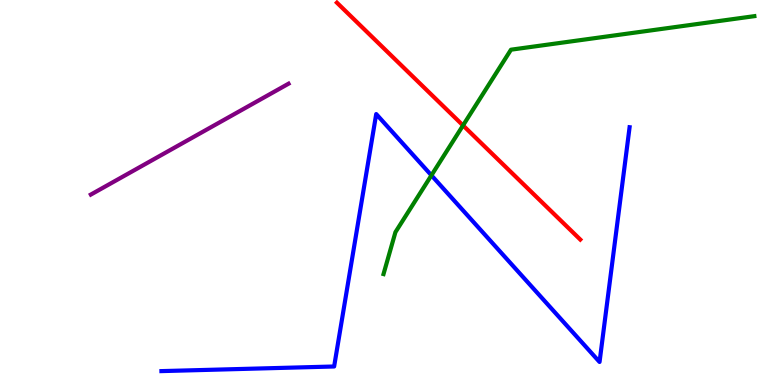[{'lines': ['blue', 'red'], 'intersections': []}, {'lines': ['green', 'red'], 'intersections': [{'x': 5.97, 'y': 6.74}]}, {'lines': ['purple', 'red'], 'intersections': []}, {'lines': ['blue', 'green'], 'intersections': [{'x': 5.57, 'y': 5.45}]}, {'lines': ['blue', 'purple'], 'intersections': []}, {'lines': ['green', 'purple'], 'intersections': []}]